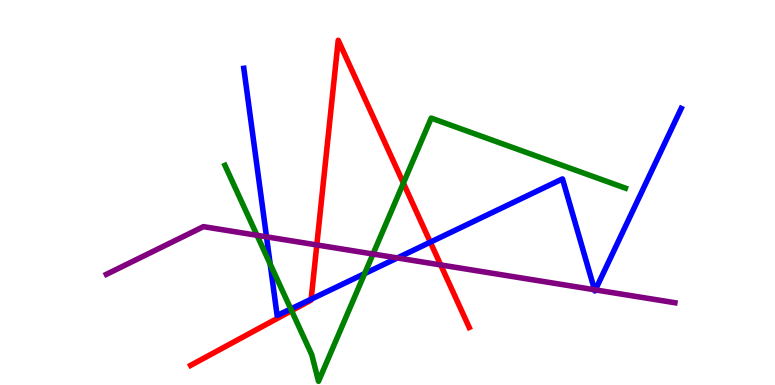[{'lines': ['blue', 'red'], 'intersections': [{'x': 4.01, 'y': 2.23}, {'x': 5.55, 'y': 3.71}]}, {'lines': ['green', 'red'], 'intersections': [{'x': 3.76, 'y': 1.93}, {'x': 5.2, 'y': 5.24}]}, {'lines': ['purple', 'red'], 'intersections': [{'x': 4.09, 'y': 3.64}, {'x': 5.69, 'y': 3.12}]}, {'lines': ['blue', 'green'], 'intersections': [{'x': 3.49, 'y': 3.14}, {'x': 3.75, 'y': 1.98}, {'x': 4.7, 'y': 2.89}]}, {'lines': ['blue', 'purple'], 'intersections': [{'x': 3.44, 'y': 3.85}, {'x': 5.13, 'y': 3.3}, {'x': 7.67, 'y': 2.47}, {'x': 7.68, 'y': 2.47}]}, {'lines': ['green', 'purple'], 'intersections': [{'x': 3.32, 'y': 3.89}, {'x': 4.81, 'y': 3.4}]}]